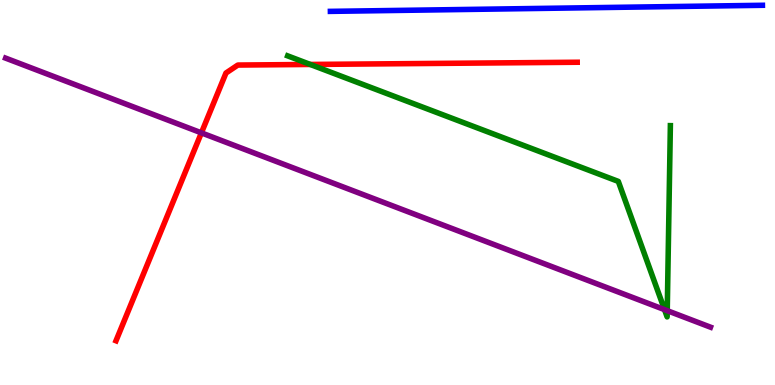[{'lines': ['blue', 'red'], 'intersections': []}, {'lines': ['green', 'red'], 'intersections': [{'x': 4.0, 'y': 8.33}]}, {'lines': ['purple', 'red'], 'intersections': [{'x': 2.6, 'y': 6.55}]}, {'lines': ['blue', 'green'], 'intersections': []}, {'lines': ['blue', 'purple'], 'intersections': []}, {'lines': ['green', 'purple'], 'intersections': [{'x': 8.57, 'y': 1.96}, {'x': 8.61, 'y': 1.93}]}]